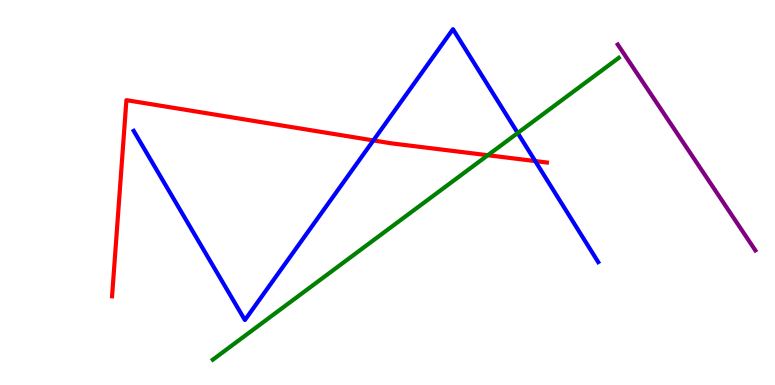[{'lines': ['blue', 'red'], 'intersections': [{'x': 4.82, 'y': 6.35}, {'x': 6.91, 'y': 5.82}]}, {'lines': ['green', 'red'], 'intersections': [{'x': 6.29, 'y': 5.97}]}, {'lines': ['purple', 'red'], 'intersections': []}, {'lines': ['blue', 'green'], 'intersections': [{'x': 6.68, 'y': 6.55}]}, {'lines': ['blue', 'purple'], 'intersections': []}, {'lines': ['green', 'purple'], 'intersections': []}]